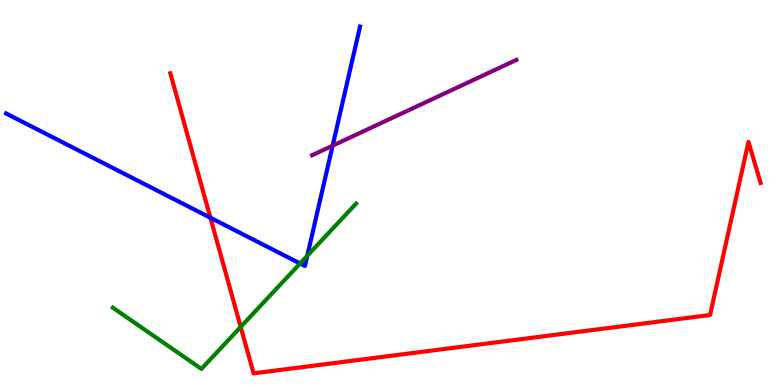[{'lines': ['blue', 'red'], 'intersections': [{'x': 2.71, 'y': 4.34}]}, {'lines': ['green', 'red'], 'intersections': [{'x': 3.11, 'y': 1.51}]}, {'lines': ['purple', 'red'], 'intersections': []}, {'lines': ['blue', 'green'], 'intersections': [{'x': 3.87, 'y': 3.16}, {'x': 3.96, 'y': 3.36}]}, {'lines': ['blue', 'purple'], 'intersections': [{'x': 4.29, 'y': 6.22}]}, {'lines': ['green', 'purple'], 'intersections': []}]